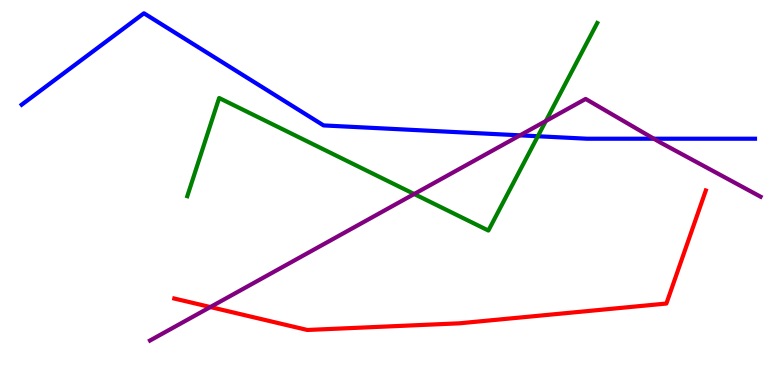[{'lines': ['blue', 'red'], 'intersections': []}, {'lines': ['green', 'red'], 'intersections': []}, {'lines': ['purple', 'red'], 'intersections': [{'x': 2.71, 'y': 2.02}]}, {'lines': ['blue', 'green'], 'intersections': [{'x': 6.94, 'y': 6.46}]}, {'lines': ['blue', 'purple'], 'intersections': [{'x': 6.71, 'y': 6.48}, {'x': 8.44, 'y': 6.4}]}, {'lines': ['green', 'purple'], 'intersections': [{'x': 5.34, 'y': 4.96}, {'x': 7.04, 'y': 6.86}]}]